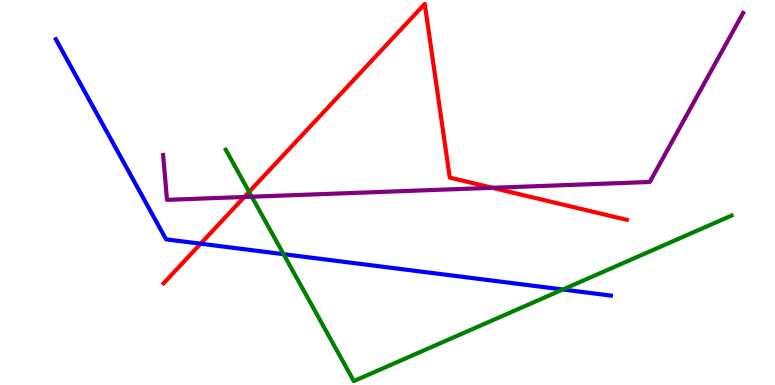[{'lines': ['blue', 'red'], 'intersections': [{'x': 2.59, 'y': 3.67}]}, {'lines': ['green', 'red'], 'intersections': [{'x': 3.21, 'y': 5.02}]}, {'lines': ['purple', 'red'], 'intersections': [{'x': 3.15, 'y': 4.88}, {'x': 6.35, 'y': 5.12}]}, {'lines': ['blue', 'green'], 'intersections': [{'x': 3.66, 'y': 3.4}, {'x': 7.26, 'y': 2.48}]}, {'lines': ['blue', 'purple'], 'intersections': []}, {'lines': ['green', 'purple'], 'intersections': [{'x': 3.25, 'y': 4.89}]}]